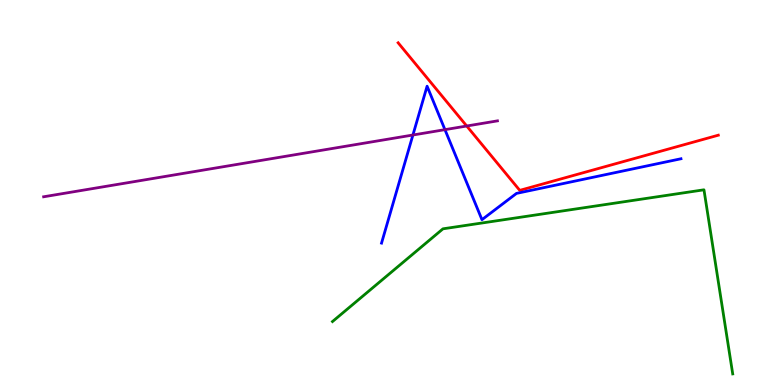[{'lines': ['blue', 'red'], 'intersections': []}, {'lines': ['green', 'red'], 'intersections': []}, {'lines': ['purple', 'red'], 'intersections': [{'x': 6.02, 'y': 6.73}]}, {'lines': ['blue', 'green'], 'intersections': []}, {'lines': ['blue', 'purple'], 'intersections': [{'x': 5.33, 'y': 6.49}, {'x': 5.74, 'y': 6.63}]}, {'lines': ['green', 'purple'], 'intersections': []}]